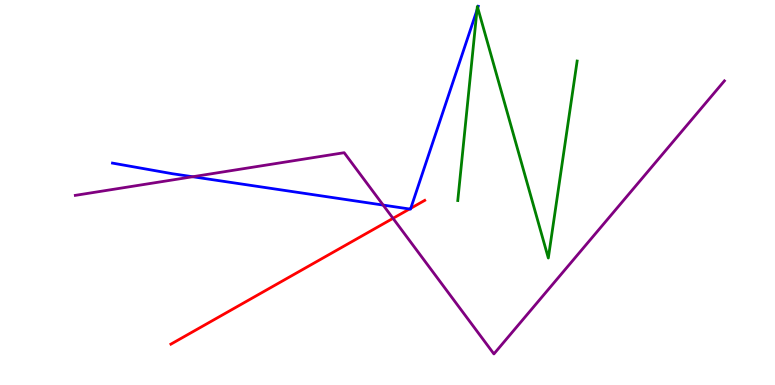[{'lines': ['blue', 'red'], 'intersections': [{'x': 5.28, 'y': 4.57}, {'x': 5.3, 'y': 4.59}]}, {'lines': ['green', 'red'], 'intersections': []}, {'lines': ['purple', 'red'], 'intersections': [{'x': 5.07, 'y': 4.33}]}, {'lines': ['blue', 'green'], 'intersections': [{'x': 6.15, 'y': 9.74}, {'x': 6.16, 'y': 9.8}]}, {'lines': ['blue', 'purple'], 'intersections': [{'x': 2.49, 'y': 5.41}, {'x': 4.94, 'y': 4.67}]}, {'lines': ['green', 'purple'], 'intersections': []}]